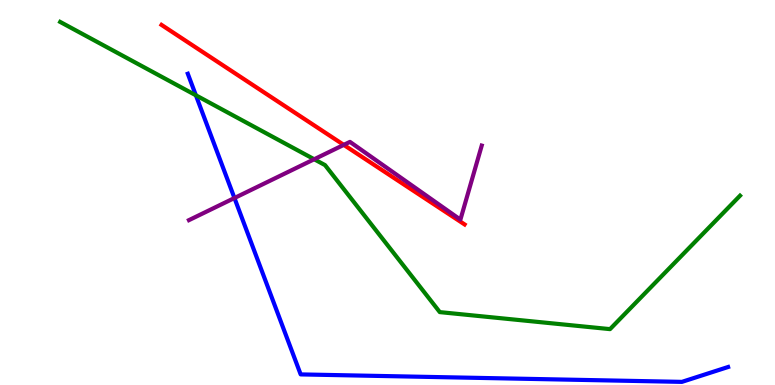[{'lines': ['blue', 'red'], 'intersections': []}, {'lines': ['green', 'red'], 'intersections': []}, {'lines': ['purple', 'red'], 'intersections': [{'x': 4.44, 'y': 6.24}]}, {'lines': ['blue', 'green'], 'intersections': [{'x': 2.53, 'y': 7.52}]}, {'lines': ['blue', 'purple'], 'intersections': [{'x': 3.03, 'y': 4.86}]}, {'lines': ['green', 'purple'], 'intersections': [{'x': 4.05, 'y': 5.86}]}]